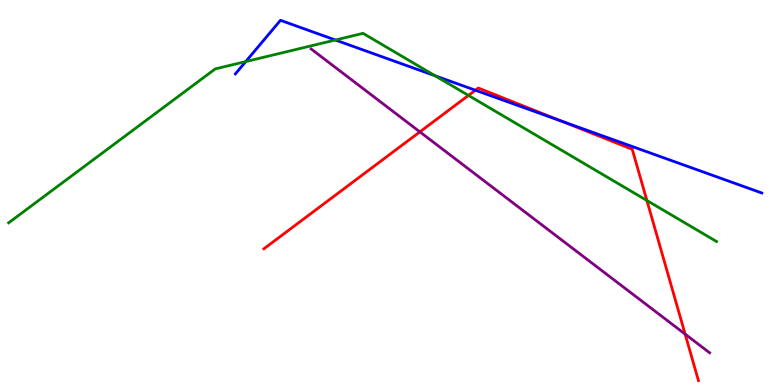[{'lines': ['blue', 'red'], 'intersections': [{'x': 6.13, 'y': 7.66}, {'x': 7.24, 'y': 6.86}]}, {'lines': ['green', 'red'], 'intersections': [{'x': 6.04, 'y': 7.52}, {'x': 8.35, 'y': 4.79}]}, {'lines': ['purple', 'red'], 'intersections': [{'x': 5.42, 'y': 6.58}, {'x': 8.84, 'y': 1.32}]}, {'lines': ['blue', 'green'], 'intersections': [{'x': 3.17, 'y': 8.4}, {'x': 4.33, 'y': 8.96}, {'x': 5.61, 'y': 8.03}]}, {'lines': ['blue', 'purple'], 'intersections': []}, {'lines': ['green', 'purple'], 'intersections': []}]